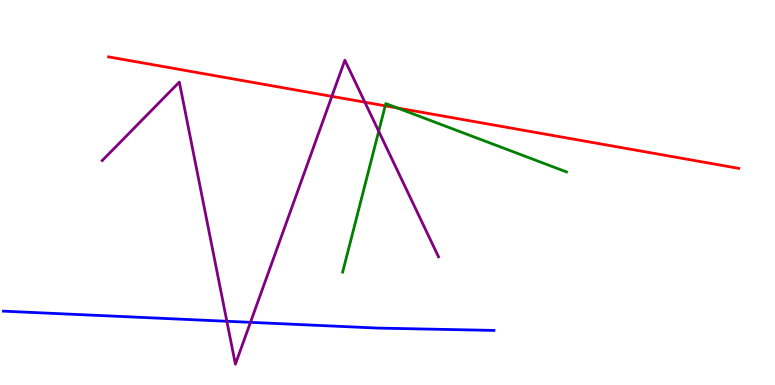[{'lines': ['blue', 'red'], 'intersections': []}, {'lines': ['green', 'red'], 'intersections': [{'x': 4.97, 'y': 7.25}, {'x': 5.13, 'y': 7.2}]}, {'lines': ['purple', 'red'], 'intersections': [{'x': 4.28, 'y': 7.5}, {'x': 4.71, 'y': 7.35}]}, {'lines': ['blue', 'green'], 'intersections': []}, {'lines': ['blue', 'purple'], 'intersections': [{'x': 2.93, 'y': 1.66}, {'x': 3.23, 'y': 1.63}]}, {'lines': ['green', 'purple'], 'intersections': [{'x': 4.89, 'y': 6.59}]}]